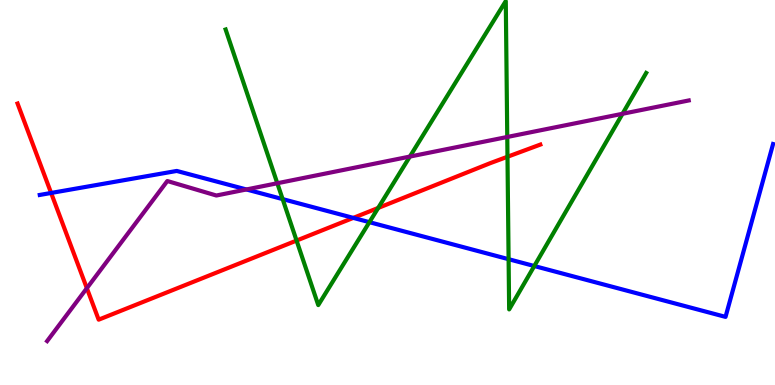[{'lines': ['blue', 'red'], 'intersections': [{'x': 0.66, 'y': 4.99}, {'x': 4.56, 'y': 4.34}]}, {'lines': ['green', 'red'], 'intersections': [{'x': 3.83, 'y': 3.75}, {'x': 4.88, 'y': 4.6}, {'x': 6.55, 'y': 5.93}]}, {'lines': ['purple', 'red'], 'intersections': [{'x': 1.12, 'y': 2.51}]}, {'lines': ['blue', 'green'], 'intersections': [{'x': 3.65, 'y': 4.83}, {'x': 4.77, 'y': 4.23}, {'x': 6.56, 'y': 3.27}, {'x': 6.89, 'y': 3.09}]}, {'lines': ['blue', 'purple'], 'intersections': [{'x': 3.18, 'y': 5.08}]}, {'lines': ['green', 'purple'], 'intersections': [{'x': 3.58, 'y': 5.24}, {'x': 5.29, 'y': 5.93}, {'x': 6.55, 'y': 6.44}, {'x': 8.03, 'y': 7.04}]}]